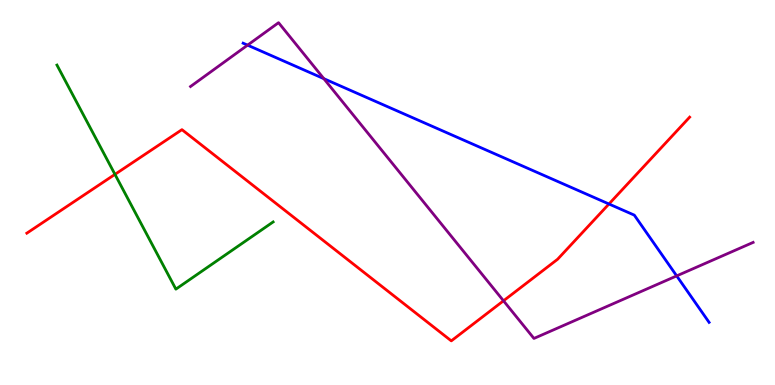[{'lines': ['blue', 'red'], 'intersections': [{'x': 7.86, 'y': 4.7}]}, {'lines': ['green', 'red'], 'intersections': [{'x': 1.48, 'y': 5.47}]}, {'lines': ['purple', 'red'], 'intersections': [{'x': 6.5, 'y': 2.19}]}, {'lines': ['blue', 'green'], 'intersections': []}, {'lines': ['blue', 'purple'], 'intersections': [{'x': 3.19, 'y': 8.83}, {'x': 4.18, 'y': 7.96}, {'x': 8.73, 'y': 2.83}]}, {'lines': ['green', 'purple'], 'intersections': []}]